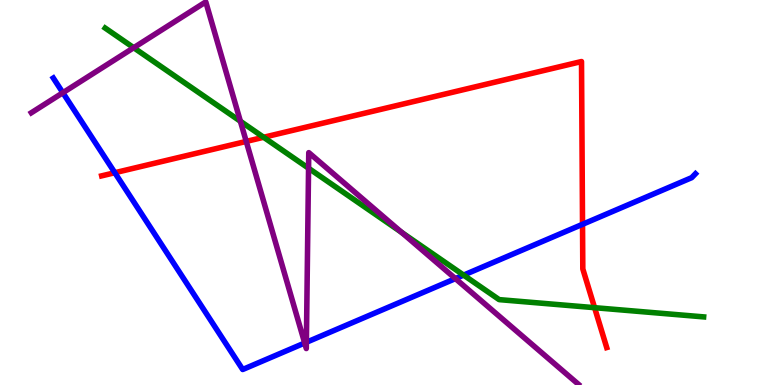[{'lines': ['blue', 'red'], 'intersections': [{'x': 1.48, 'y': 5.51}, {'x': 7.52, 'y': 4.17}]}, {'lines': ['green', 'red'], 'intersections': [{'x': 3.4, 'y': 6.43}, {'x': 7.67, 'y': 2.01}]}, {'lines': ['purple', 'red'], 'intersections': [{'x': 3.18, 'y': 6.33}]}, {'lines': ['blue', 'green'], 'intersections': [{'x': 5.98, 'y': 2.85}]}, {'lines': ['blue', 'purple'], 'intersections': [{'x': 0.811, 'y': 7.59}, {'x': 3.93, 'y': 1.09}, {'x': 3.95, 'y': 1.11}, {'x': 5.88, 'y': 2.76}]}, {'lines': ['green', 'purple'], 'intersections': [{'x': 1.73, 'y': 8.76}, {'x': 3.1, 'y': 6.85}, {'x': 3.98, 'y': 5.63}, {'x': 5.18, 'y': 3.96}]}]